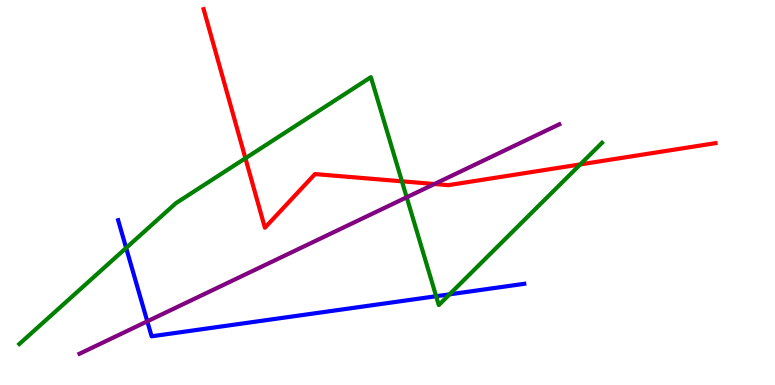[{'lines': ['blue', 'red'], 'intersections': []}, {'lines': ['green', 'red'], 'intersections': [{'x': 3.17, 'y': 5.89}, {'x': 5.19, 'y': 5.29}, {'x': 7.49, 'y': 5.73}]}, {'lines': ['purple', 'red'], 'intersections': [{'x': 5.61, 'y': 5.22}]}, {'lines': ['blue', 'green'], 'intersections': [{'x': 1.63, 'y': 3.56}, {'x': 5.63, 'y': 2.31}, {'x': 5.8, 'y': 2.35}]}, {'lines': ['blue', 'purple'], 'intersections': [{'x': 1.9, 'y': 1.65}]}, {'lines': ['green', 'purple'], 'intersections': [{'x': 5.25, 'y': 4.88}]}]